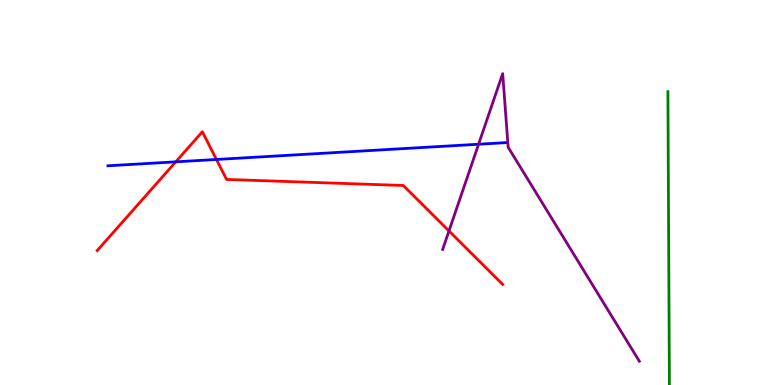[{'lines': ['blue', 'red'], 'intersections': [{'x': 2.27, 'y': 5.8}, {'x': 2.79, 'y': 5.86}]}, {'lines': ['green', 'red'], 'intersections': []}, {'lines': ['purple', 'red'], 'intersections': [{'x': 5.79, 'y': 4.0}]}, {'lines': ['blue', 'green'], 'intersections': []}, {'lines': ['blue', 'purple'], 'intersections': [{'x': 6.18, 'y': 6.25}]}, {'lines': ['green', 'purple'], 'intersections': []}]